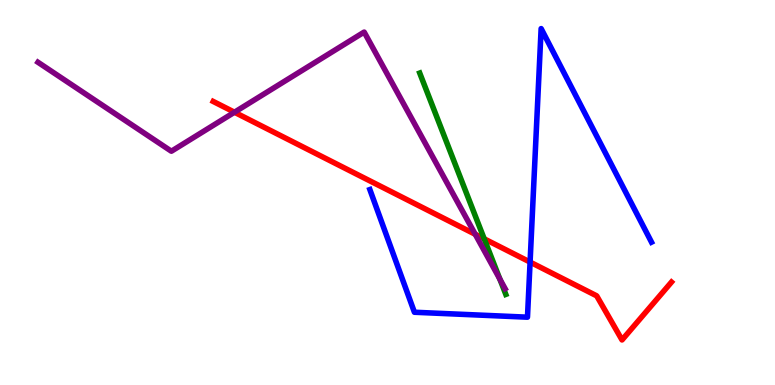[{'lines': ['blue', 'red'], 'intersections': [{'x': 6.84, 'y': 3.19}]}, {'lines': ['green', 'red'], 'intersections': [{'x': 6.25, 'y': 3.8}]}, {'lines': ['purple', 'red'], 'intersections': [{'x': 3.03, 'y': 7.08}, {'x': 6.13, 'y': 3.91}]}, {'lines': ['blue', 'green'], 'intersections': []}, {'lines': ['blue', 'purple'], 'intersections': []}, {'lines': ['green', 'purple'], 'intersections': [{'x': 6.45, 'y': 2.75}]}]